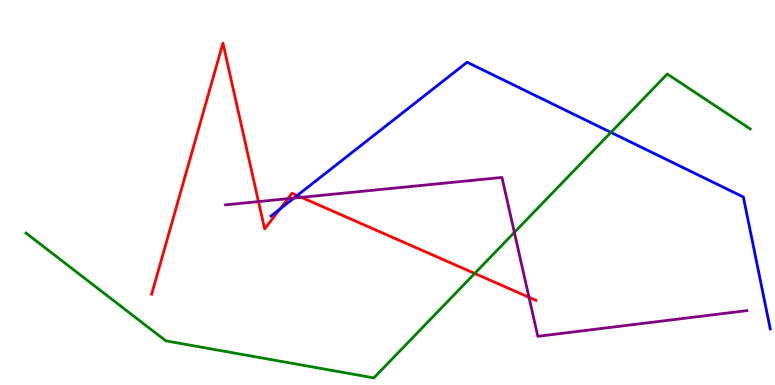[{'lines': ['blue', 'red'], 'intersections': [{'x': 3.61, 'y': 4.57}, {'x': 3.84, 'y': 4.92}]}, {'lines': ['green', 'red'], 'intersections': [{'x': 6.13, 'y': 2.9}]}, {'lines': ['purple', 'red'], 'intersections': [{'x': 3.34, 'y': 4.76}, {'x': 3.72, 'y': 4.84}, {'x': 3.89, 'y': 4.87}, {'x': 6.83, 'y': 2.28}]}, {'lines': ['blue', 'green'], 'intersections': [{'x': 7.88, 'y': 6.56}]}, {'lines': ['blue', 'purple'], 'intersections': [{'x': 3.79, 'y': 4.86}]}, {'lines': ['green', 'purple'], 'intersections': [{'x': 6.64, 'y': 3.96}]}]